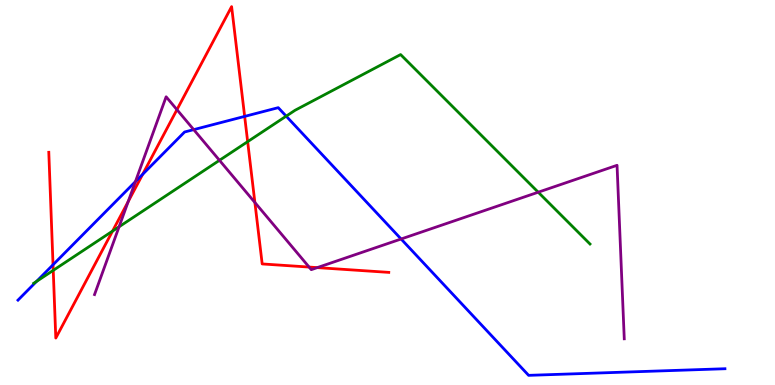[{'lines': ['blue', 'red'], 'intersections': [{'x': 0.684, 'y': 3.12}, {'x': 1.84, 'y': 5.47}, {'x': 3.16, 'y': 6.98}]}, {'lines': ['green', 'red'], 'intersections': [{'x': 0.687, 'y': 2.98}, {'x': 1.45, 'y': 4.0}, {'x': 3.2, 'y': 6.32}]}, {'lines': ['purple', 'red'], 'intersections': [{'x': 1.65, 'y': 4.76}, {'x': 2.28, 'y': 7.15}, {'x': 3.29, 'y': 4.74}, {'x': 3.99, 'y': 3.06}, {'x': 4.09, 'y': 3.05}]}, {'lines': ['blue', 'green'], 'intersections': [{'x': 0.471, 'y': 2.69}, {'x': 3.69, 'y': 6.98}]}, {'lines': ['blue', 'purple'], 'intersections': [{'x': 1.75, 'y': 5.28}, {'x': 2.5, 'y': 6.63}, {'x': 5.18, 'y': 3.79}]}, {'lines': ['green', 'purple'], 'intersections': [{'x': 1.54, 'y': 4.11}, {'x': 2.83, 'y': 5.84}, {'x': 6.94, 'y': 5.01}]}]